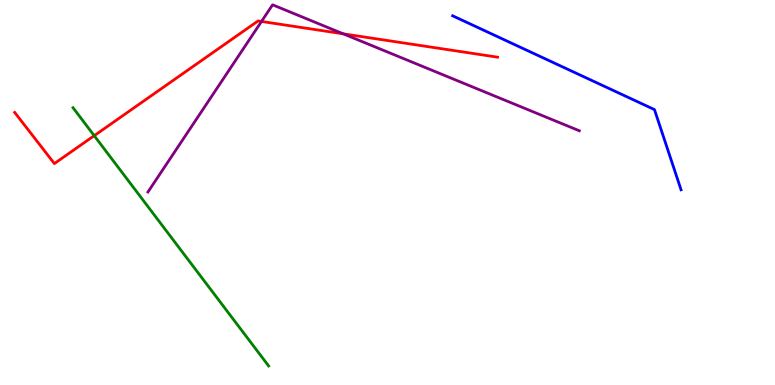[{'lines': ['blue', 'red'], 'intersections': []}, {'lines': ['green', 'red'], 'intersections': [{'x': 1.22, 'y': 6.48}]}, {'lines': ['purple', 'red'], 'intersections': [{'x': 3.37, 'y': 9.44}, {'x': 4.43, 'y': 9.12}]}, {'lines': ['blue', 'green'], 'intersections': []}, {'lines': ['blue', 'purple'], 'intersections': []}, {'lines': ['green', 'purple'], 'intersections': []}]